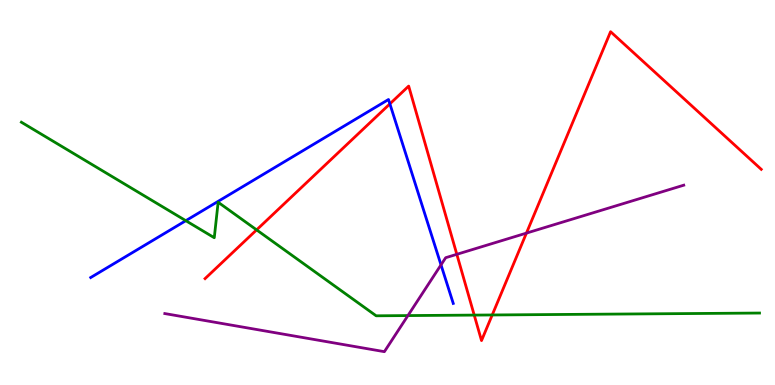[{'lines': ['blue', 'red'], 'intersections': [{'x': 5.03, 'y': 7.3}]}, {'lines': ['green', 'red'], 'intersections': [{'x': 3.31, 'y': 4.03}, {'x': 6.12, 'y': 1.82}, {'x': 6.35, 'y': 1.82}]}, {'lines': ['purple', 'red'], 'intersections': [{'x': 5.89, 'y': 3.39}, {'x': 6.79, 'y': 3.95}]}, {'lines': ['blue', 'green'], 'intersections': [{'x': 2.4, 'y': 4.27}]}, {'lines': ['blue', 'purple'], 'intersections': [{'x': 5.69, 'y': 3.12}]}, {'lines': ['green', 'purple'], 'intersections': [{'x': 5.26, 'y': 1.8}]}]